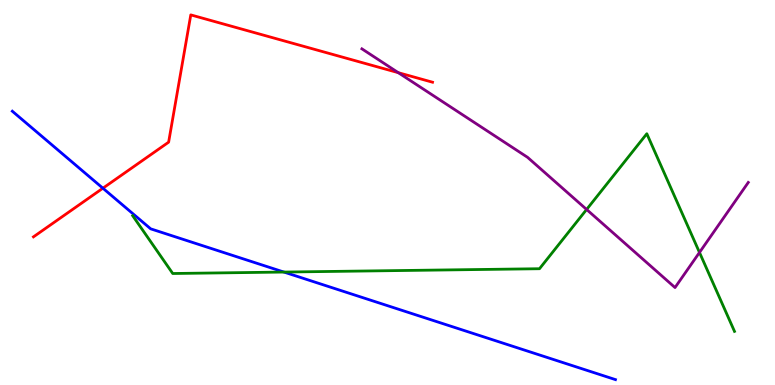[{'lines': ['blue', 'red'], 'intersections': [{'x': 1.33, 'y': 5.11}]}, {'lines': ['green', 'red'], 'intersections': []}, {'lines': ['purple', 'red'], 'intersections': [{'x': 5.14, 'y': 8.11}]}, {'lines': ['blue', 'green'], 'intersections': [{'x': 3.66, 'y': 2.93}]}, {'lines': ['blue', 'purple'], 'intersections': []}, {'lines': ['green', 'purple'], 'intersections': [{'x': 7.57, 'y': 4.56}, {'x': 9.03, 'y': 3.44}]}]